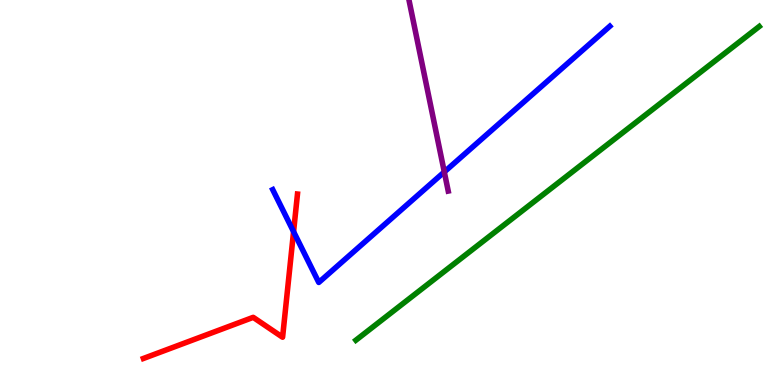[{'lines': ['blue', 'red'], 'intersections': [{'x': 3.79, 'y': 3.98}]}, {'lines': ['green', 'red'], 'intersections': []}, {'lines': ['purple', 'red'], 'intersections': []}, {'lines': ['blue', 'green'], 'intersections': []}, {'lines': ['blue', 'purple'], 'intersections': [{'x': 5.73, 'y': 5.53}]}, {'lines': ['green', 'purple'], 'intersections': []}]